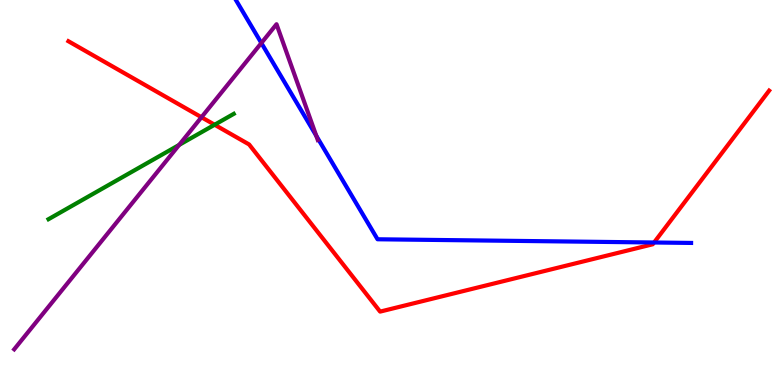[{'lines': ['blue', 'red'], 'intersections': [{'x': 8.44, 'y': 3.7}]}, {'lines': ['green', 'red'], 'intersections': [{'x': 2.77, 'y': 6.76}]}, {'lines': ['purple', 'red'], 'intersections': [{'x': 2.6, 'y': 6.95}]}, {'lines': ['blue', 'green'], 'intersections': []}, {'lines': ['blue', 'purple'], 'intersections': [{'x': 3.37, 'y': 8.88}, {'x': 4.08, 'y': 6.47}]}, {'lines': ['green', 'purple'], 'intersections': [{'x': 2.31, 'y': 6.24}]}]